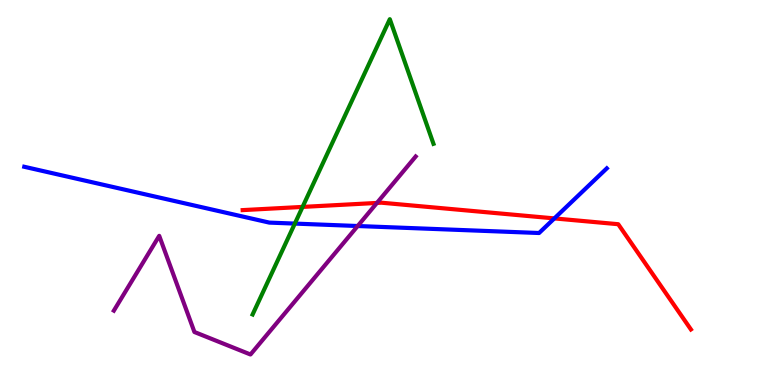[{'lines': ['blue', 'red'], 'intersections': [{'x': 7.15, 'y': 4.33}]}, {'lines': ['green', 'red'], 'intersections': [{'x': 3.9, 'y': 4.63}]}, {'lines': ['purple', 'red'], 'intersections': [{'x': 4.86, 'y': 4.73}]}, {'lines': ['blue', 'green'], 'intersections': [{'x': 3.8, 'y': 4.19}]}, {'lines': ['blue', 'purple'], 'intersections': [{'x': 4.62, 'y': 4.13}]}, {'lines': ['green', 'purple'], 'intersections': []}]